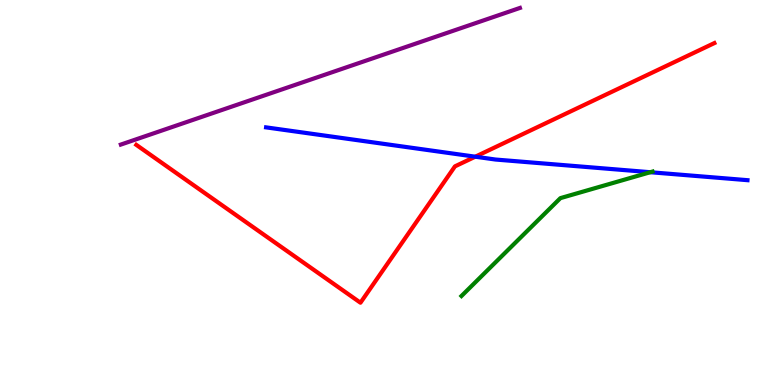[{'lines': ['blue', 'red'], 'intersections': [{'x': 6.13, 'y': 5.93}]}, {'lines': ['green', 'red'], 'intersections': []}, {'lines': ['purple', 'red'], 'intersections': []}, {'lines': ['blue', 'green'], 'intersections': [{'x': 8.39, 'y': 5.53}]}, {'lines': ['blue', 'purple'], 'intersections': []}, {'lines': ['green', 'purple'], 'intersections': []}]